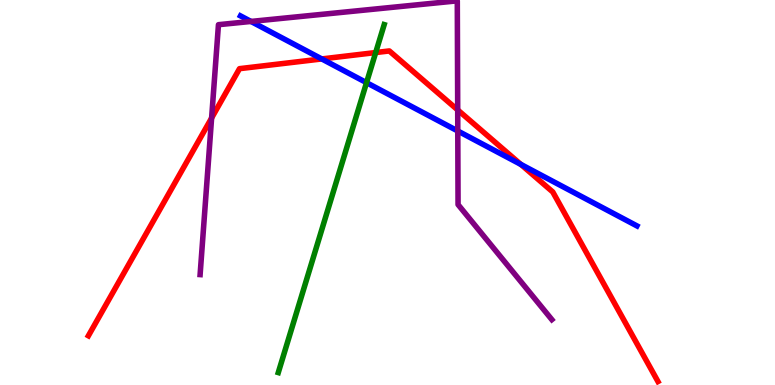[{'lines': ['blue', 'red'], 'intersections': [{'x': 4.15, 'y': 8.47}, {'x': 6.72, 'y': 5.73}]}, {'lines': ['green', 'red'], 'intersections': [{'x': 4.85, 'y': 8.63}]}, {'lines': ['purple', 'red'], 'intersections': [{'x': 2.73, 'y': 6.93}, {'x': 5.91, 'y': 7.14}]}, {'lines': ['blue', 'green'], 'intersections': [{'x': 4.73, 'y': 7.85}]}, {'lines': ['blue', 'purple'], 'intersections': [{'x': 3.24, 'y': 9.44}, {'x': 5.91, 'y': 6.6}]}, {'lines': ['green', 'purple'], 'intersections': []}]